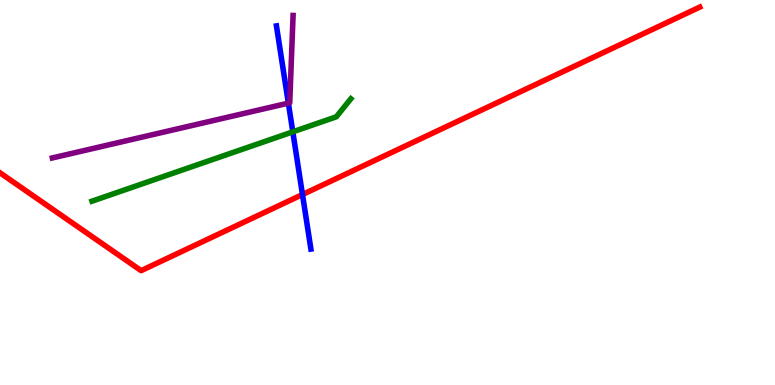[{'lines': ['blue', 'red'], 'intersections': [{'x': 3.9, 'y': 4.95}]}, {'lines': ['green', 'red'], 'intersections': []}, {'lines': ['purple', 'red'], 'intersections': []}, {'lines': ['blue', 'green'], 'intersections': [{'x': 3.78, 'y': 6.58}]}, {'lines': ['blue', 'purple'], 'intersections': [{'x': 3.72, 'y': 7.32}]}, {'lines': ['green', 'purple'], 'intersections': []}]